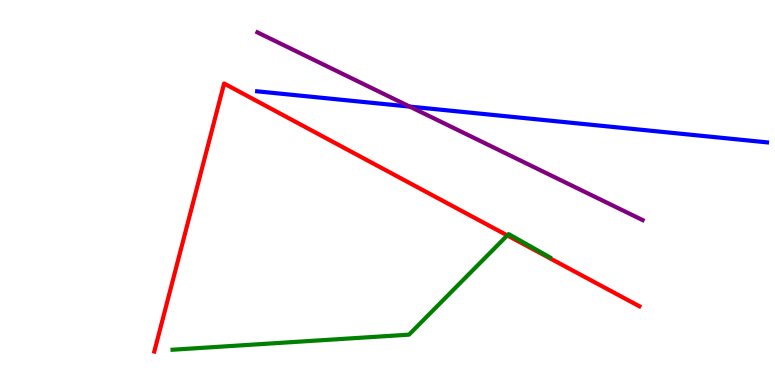[{'lines': ['blue', 'red'], 'intersections': []}, {'lines': ['green', 'red'], 'intersections': [{'x': 6.55, 'y': 3.89}]}, {'lines': ['purple', 'red'], 'intersections': []}, {'lines': ['blue', 'green'], 'intersections': []}, {'lines': ['blue', 'purple'], 'intersections': [{'x': 5.29, 'y': 7.23}]}, {'lines': ['green', 'purple'], 'intersections': []}]